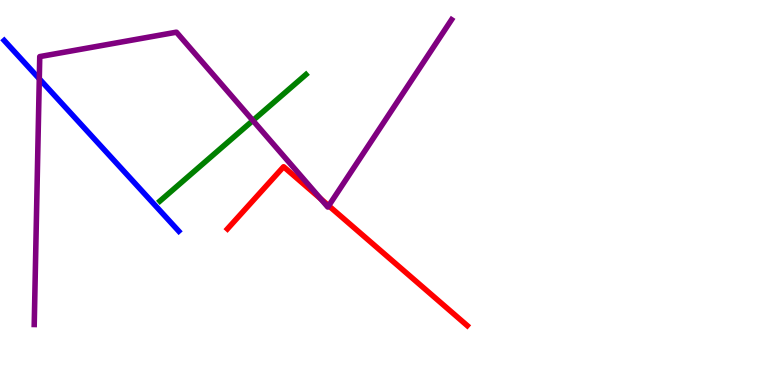[{'lines': ['blue', 'red'], 'intersections': []}, {'lines': ['green', 'red'], 'intersections': []}, {'lines': ['purple', 'red'], 'intersections': [{'x': 4.14, 'y': 4.84}, {'x': 4.24, 'y': 4.66}]}, {'lines': ['blue', 'green'], 'intersections': []}, {'lines': ['blue', 'purple'], 'intersections': [{'x': 0.507, 'y': 7.95}]}, {'lines': ['green', 'purple'], 'intersections': [{'x': 3.26, 'y': 6.87}]}]